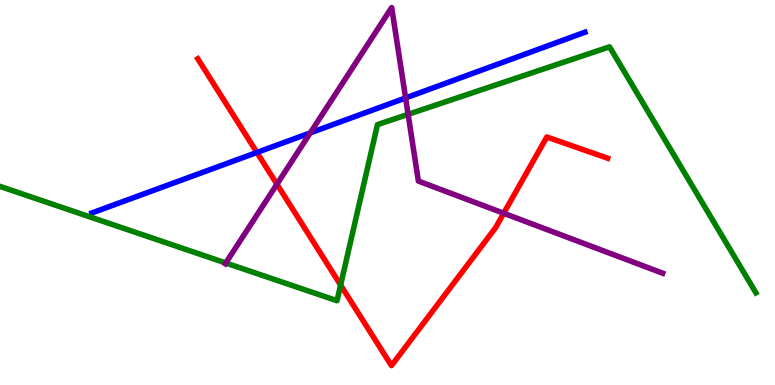[{'lines': ['blue', 'red'], 'intersections': [{'x': 3.31, 'y': 6.04}]}, {'lines': ['green', 'red'], 'intersections': [{'x': 4.39, 'y': 2.6}]}, {'lines': ['purple', 'red'], 'intersections': [{'x': 3.57, 'y': 5.22}, {'x': 6.5, 'y': 4.46}]}, {'lines': ['blue', 'green'], 'intersections': []}, {'lines': ['blue', 'purple'], 'intersections': [{'x': 4.0, 'y': 6.55}, {'x': 5.23, 'y': 7.46}]}, {'lines': ['green', 'purple'], 'intersections': [{'x': 2.91, 'y': 3.17}, {'x': 5.27, 'y': 7.03}]}]